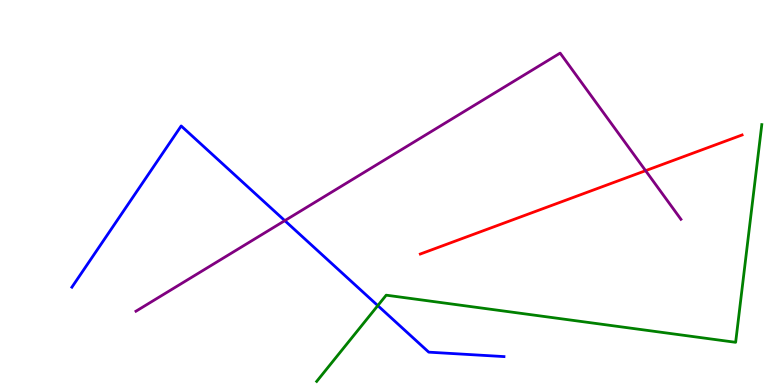[{'lines': ['blue', 'red'], 'intersections': []}, {'lines': ['green', 'red'], 'intersections': []}, {'lines': ['purple', 'red'], 'intersections': [{'x': 8.33, 'y': 5.57}]}, {'lines': ['blue', 'green'], 'intersections': [{'x': 4.87, 'y': 2.06}]}, {'lines': ['blue', 'purple'], 'intersections': [{'x': 3.67, 'y': 4.27}]}, {'lines': ['green', 'purple'], 'intersections': []}]